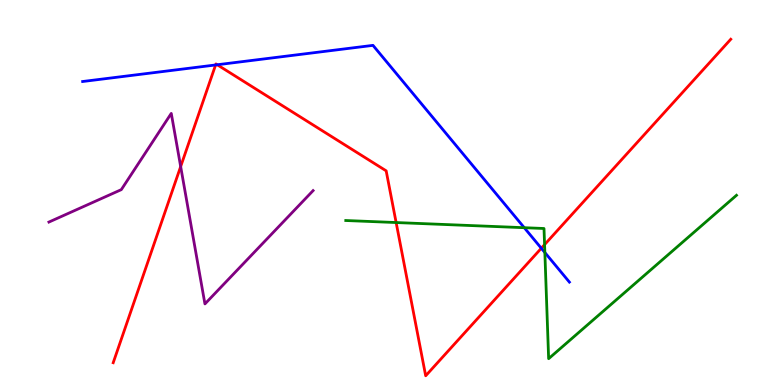[{'lines': ['blue', 'red'], 'intersections': [{'x': 2.78, 'y': 8.31}, {'x': 2.8, 'y': 8.32}, {'x': 6.98, 'y': 3.55}]}, {'lines': ['green', 'red'], 'intersections': [{'x': 5.11, 'y': 4.22}, {'x': 7.03, 'y': 3.65}]}, {'lines': ['purple', 'red'], 'intersections': [{'x': 2.33, 'y': 5.67}]}, {'lines': ['blue', 'green'], 'intersections': [{'x': 6.76, 'y': 4.09}, {'x': 7.03, 'y': 3.44}]}, {'lines': ['blue', 'purple'], 'intersections': []}, {'lines': ['green', 'purple'], 'intersections': []}]